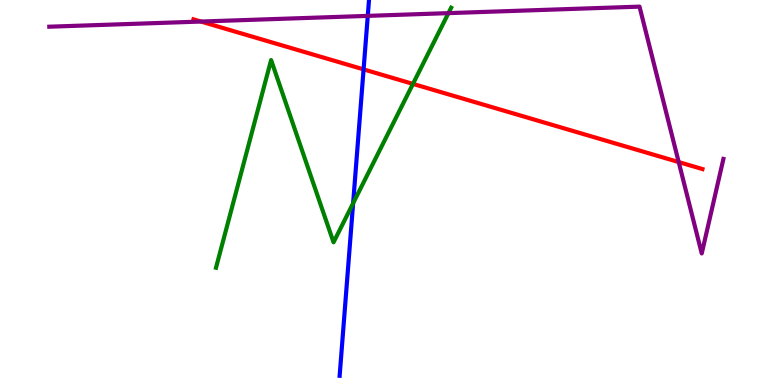[{'lines': ['blue', 'red'], 'intersections': [{'x': 4.69, 'y': 8.2}]}, {'lines': ['green', 'red'], 'intersections': [{'x': 5.33, 'y': 7.82}]}, {'lines': ['purple', 'red'], 'intersections': [{'x': 2.59, 'y': 9.44}, {'x': 8.76, 'y': 5.79}]}, {'lines': ['blue', 'green'], 'intersections': [{'x': 4.56, 'y': 4.72}]}, {'lines': ['blue', 'purple'], 'intersections': [{'x': 4.75, 'y': 9.59}]}, {'lines': ['green', 'purple'], 'intersections': [{'x': 5.79, 'y': 9.66}]}]